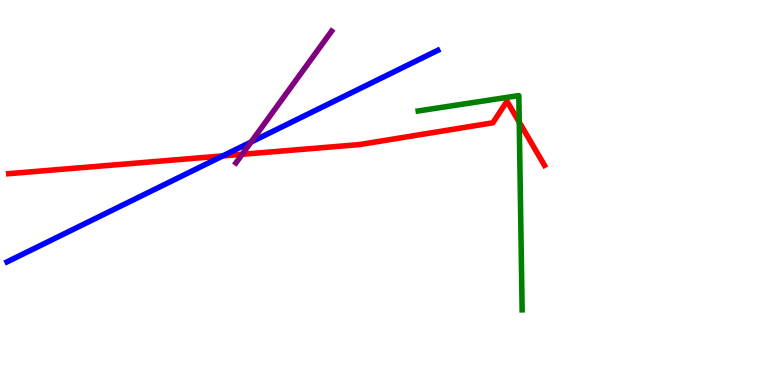[{'lines': ['blue', 'red'], 'intersections': [{'x': 2.87, 'y': 5.95}]}, {'lines': ['green', 'red'], 'intersections': [{'x': 6.7, 'y': 6.83}]}, {'lines': ['purple', 'red'], 'intersections': [{'x': 3.12, 'y': 5.99}]}, {'lines': ['blue', 'green'], 'intersections': []}, {'lines': ['blue', 'purple'], 'intersections': [{'x': 3.24, 'y': 6.31}]}, {'lines': ['green', 'purple'], 'intersections': []}]